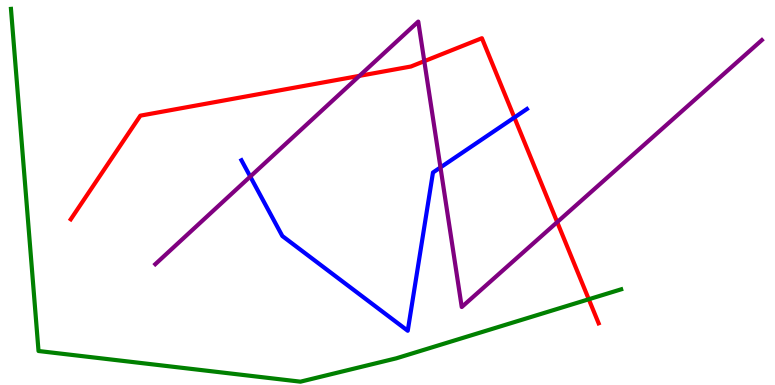[{'lines': ['blue', 'red'], 'intersections': [{'x': 6.64, 'y': 6.95}]}, {'lines': ['green', 'red'], 'intersections': [{'x': 7.6, 'y': 2.23}]}, {'lines': ['purple', 'red'], 'intersections': [{'x': 4.64, 'y': 8.03}, {'x': 5.47, 'y': 8.41}, {'x': 7.19, 'y': 4.23}]}, {'lines': ['blue', 'green'], 'intersections': []}, {'lines': ['blue', 'purple'], 'intersections': [{'x': 3.23, 'y': 5.41}, {'x': 5.68, 'y': 5.65}]}, {'lines': ['green', 'purple'], 'intersections': []}]